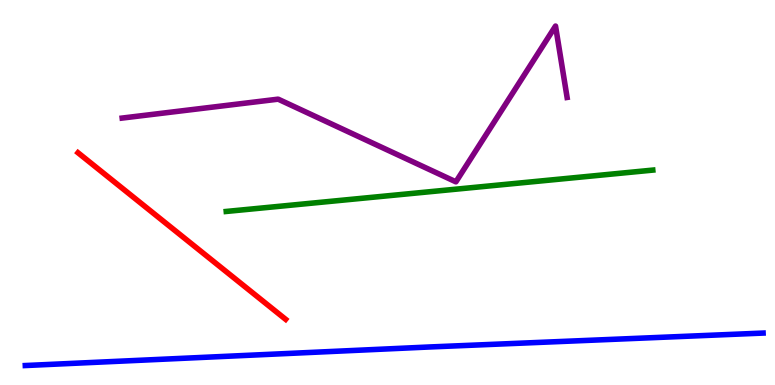[{'lines': ['blue', 'red'], 'intersections': []}, {'lines': ['green', 'red'], 'intersections': []}, {'lines': ['purple', 'red'], 'intersections': []}, {'lines': ['blue', 'green'], 'intersections': []}, {'lines': ['blue', 'purple'], 'intersections': []}, {'lines': ['green', 'purple'], 'intersections': []}]